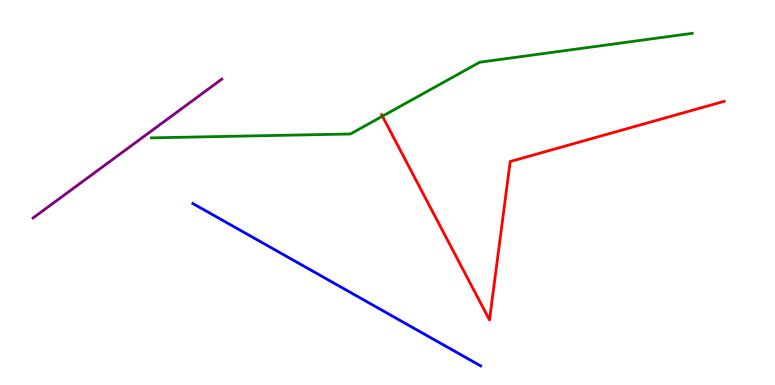[{'lines': ['blue', 'red'], 'intersections': []}, {'lines': ['green', 'red'], 'intersections': [{'x': 4.93, 'y': 6.98}]}, {'lines': ['purple', 'red'], 'intersections': []}, {'lines': ['blue', 'green'], 'intersections': []}, {'lines': ['blue', 'purple'], 'intersections': []}, {'lines': ['green', 'purple'], 'intersections': []}]